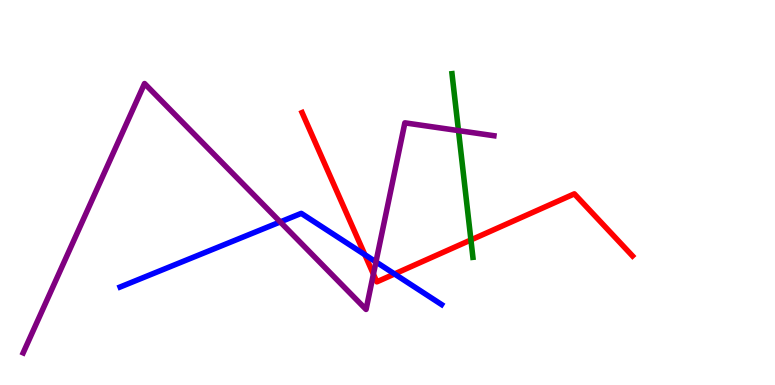[{'lines': ['blue', 'red'], 'intersections': [{'x': 4.71, 'y': 3.39}, {'x': 5.09, 'y': 2.88}]}, {'lines': ['green', 'red'], 'intersections': [{'x': 6.08, 'y': 3.77}]}, {'lines': ['purple', 'red'], 'intersections': [{'x': 4.82, 'y': 2.88}]}, {'lines': ['blue', 'green'], 'intersections': []}, {'lines': ['blue', 'purple'], 'intersections': [{'x': 3.62, 'y': 4.24}, {'x': 4.85, 'y': 3.2}]}, {'lines': ['green', 'purple'], 'intersections': [{'x': 5.92, 'y': 6.61}]}]